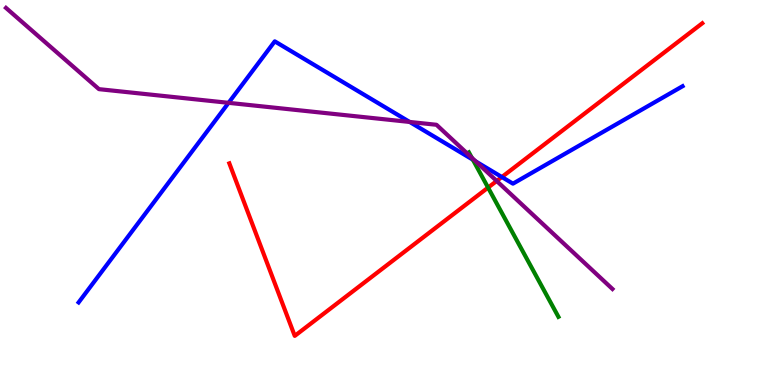[{'lines': ['blue', 'red'], 'intersections': [{'x': 6.48, 'y': 5.4}]}, {'lines': ['green', 'red'], 'intersections': [{'x': 6.3, 'y': 5.13}]}, {'lines': ['purple', 'red'], 'intersections': [{'x': 6.41, 'y': 5.3}]}, {'lines': ['blue', 'green'], 'intersections': [{'x': 6.1, 'y': 5.85}]}, {'lines': ['blue', 'purple'], 'intersections': [{'x': 2.95, 'y': 7.33}, {'x': 5.29, 'y': 6.83}, {'x': 6.14, 'y': 5.81}]}, {'lines': ['green', 'purple'], 'intersections': [{'x': 6.09, 'y': 5.9}]}]